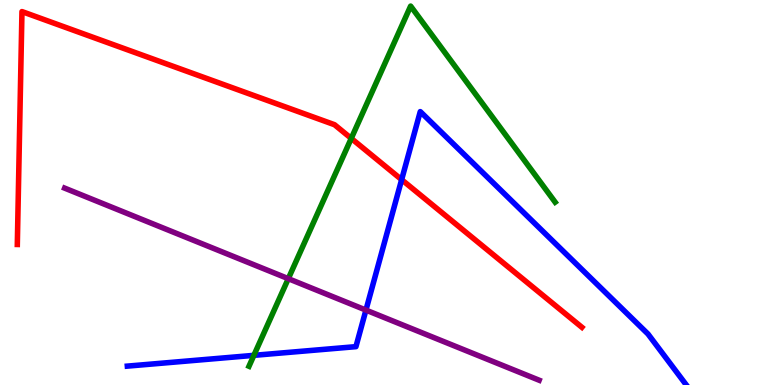[{'lines': ['blue', 'red'], 'intersections': [{'x': 5.18, 'y': 5.33}]}, {'lines': ['green', 'red'], 'intersections': [{'x': 4.53, 'y': 6.41}]}, {'lines': ['purple', 'red'], 'intersections': []}, {'lines': ['blue', 'green'], 'intersections': [{'x': 3.28, 'y': 0.77}]}, {'lines': ['blue', 'purple'], 'intersections': [{'x': 4.72, 'y': 1.95}]}, {'lines': ['green', 'purple'], 'intersections': [{'x': 3.72, 'y': 2.76}]}]